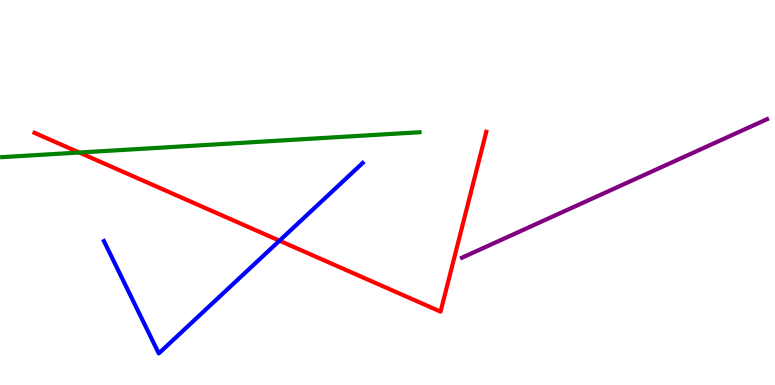[{'lines': ['blue', 'red'], 'intersections': [{'x': 3.61, 'y': 3.75}]}, {'lines': ['green', 'red'], 'intersections': [{'x': 1.02, 'y': 6.04}]}, {'lines': ['purple', 'red'], 'intersections': []}, {'lines': ['blue', 'green'], 'intersections': []}, {'lines': ['blue', 'purple'], 'intersections': []}, {'lines': ['green', 'purple'], 'intersections': []}]